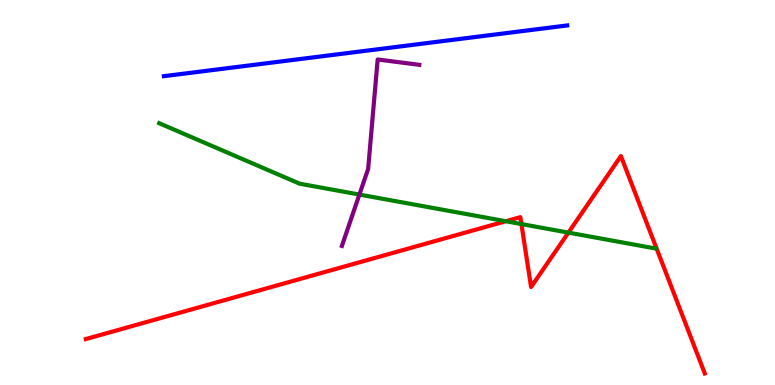[{'lines': ['blue', 'red'], 'intersections': []}, {'lines': ['green', 'red'], 'intersections': [{'x': 6.53, 'y': 4.25}, {'x': 6.73, 'y': 4.18}, {'x': 7.33, 'y': 3.96}]}, {'lines': ['purple', 'red'], 'intersections': []}, {'lines': ['blue', 'green'], 'intersections': []}, {'lines': ['blue', 'purple'], 'intersections': []}, {'lines': ['green', 'purple'], 'intersections': [{'x': 4.64, 'y': 4.95}]}]